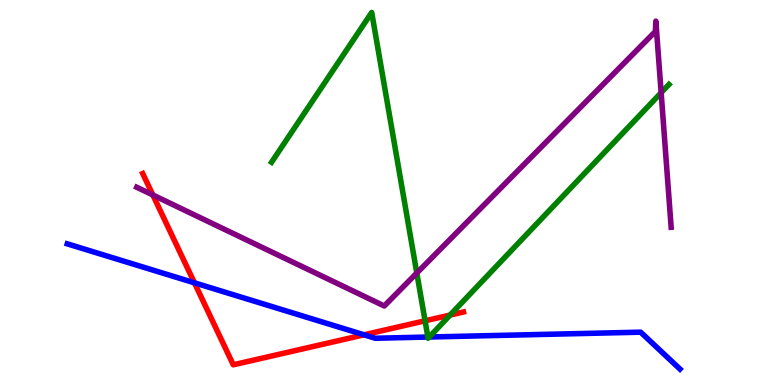[{'lines': ['blue', 'red'], 'intersections': [{'x': 2.51, 'y': 2.65}, {'x': 4.7, 'y': 1.3}]}, {'lines': ['green', 'red'], 'intersections': [{'x': 5.48, 'y': 1.67}, {'x': 5.81, 'y': 1.82}]}, {'lines': ['purple', 'red'], 'intersections': [{'x': 1.97, 'y': 4.94}]}, {'lines': ['blue', 'green'], 'intersections': [{'x': 5.52, 'y': 1.25}, {'x': 5.54, 'y': 1.25}]}, {'lines': ['blue', 'purple'], 'intersections': []}, {'lines': ['green', 'purple'], 'intersections': [{'x': 5.38, 'y': 2.91}, {'x': 8.53, 'y': 7.59}]}]